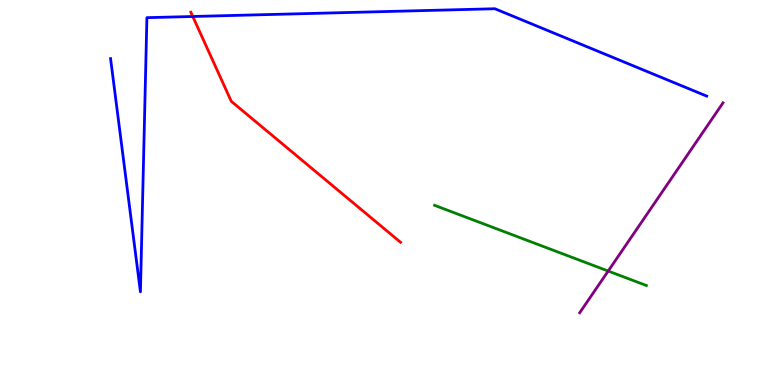[{'lines': ['blue', 'red'], 'intersections': [{'x': 2.49, 'y': 9.57}]}, {'lines': ['green', 'red'], 'intersections': []}, {'lines': ['purple', 'red'], 'intersections': []}, {'lines': ['blue', 'green'], 'intersections': []}, {'lines': ['blue', 'purple'], 'intersections': []}, {'lines': ['green', 'purple'], 'intersections': [{'x': 7.85, 'y': 2.96}]}]